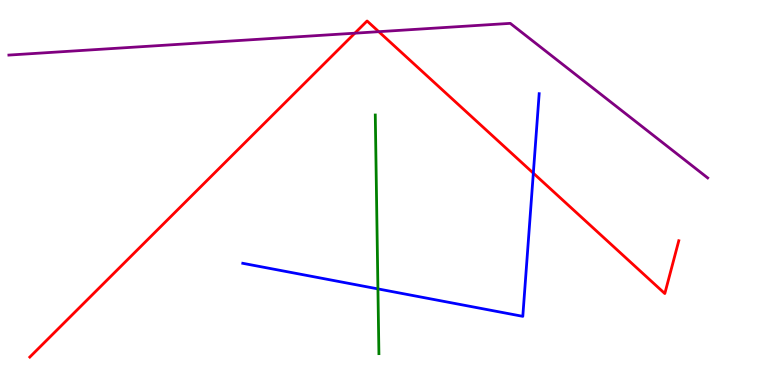[{'lines': ['blue', 'red'], 'intersections': [{'x': 6.88, 'y': 5.5}]}, {'lines': ['green', 'red'], 'intersections': []}, {'lines': ['purple', 'red'], 'intersections': [{'x': 4.58, 'y': 9.14}, {'x': 4.89, 'y': 9.18}]}, {'lines': ['blue', 'green'], 'intersections': [{'x': 4.88, 'y': 2.5}]}, {'lines': ['blue', 'purple'], 'intersections': []}, {'lines': ['green', 'purple'], 'intersections': []}]